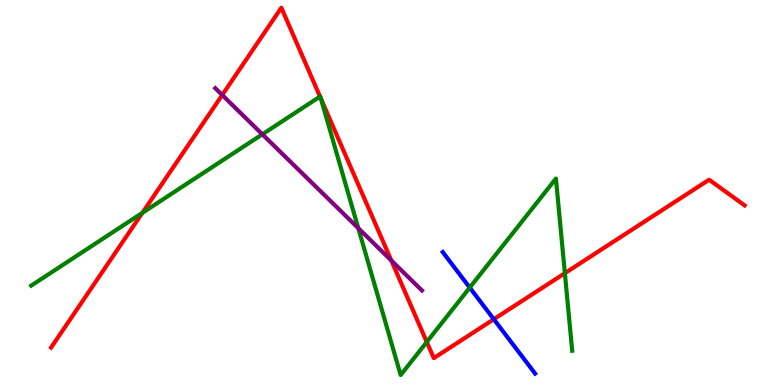[{'lines': ['blue', 'red'], 'intersections': [{'x': 6.37, 'y': 1.71}]}, {'lines': ['green', 'red'], 'intersections': [{'x': 1.84, 'y': 4.47}, {'x': 4.13, 'y': 7.49}, {'x': 4.14, 'y': 7.44}, {'x': 5.51, 'y': 1.12}, {'x': 7.29, 'y': 2.9}]}, {'lines': ['purple', 'red'], 'intersections': [{'x': 2.87, 'y': 7.53}, {'x': 5.05, 'y': 3.23}]}, {'lines': ['blue', 'green'], 'intersections': [{'x': 6.06, 'y': 2.53}]}, {'lines': ['blue', 'purple'], 'intersections': []}, {'lines': ['green', 'purple'], 'intersections': [{'x': 3.39, 'y': 6.51}, {'x': 4.62, 'y': 4.07}]}]